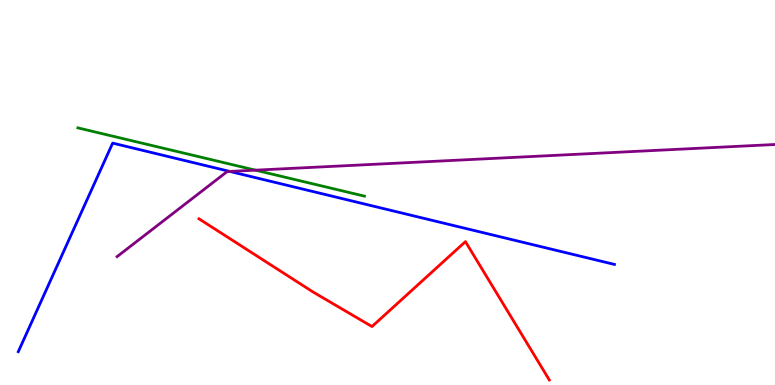[{'lines': ['blue', 'red'], 'intersections': []}, {'lines': ['green', 'red'], 'intersections': []}, {'lines': ['purple', 'red'], 'intersections': []}, {'lines': ['blue', 'green'], 'intersections': []}, {'lines': ['blue', 'purple'], 'intersections': [{'x': 2.97, 'y': 5.55}]}, {'lines': ['green', 'purple'], 'intersections': [{'x': 3.3, 'y': 5.58}]}]